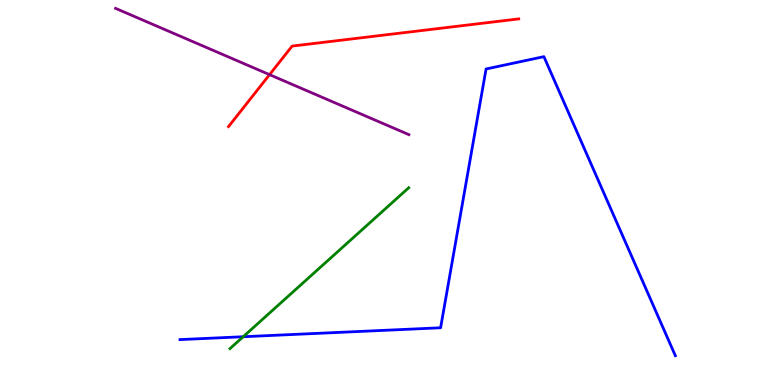[{'lines': ['blue', 'red'], 'intersections': []}, {'lines': ['green', 'red'], 'intersections': []}, {'lines': ['purple', 'red'], 'intersections': [{'x': 3.48, 'y': 8.06}]}, {'lines': ['blue', 'green'], 'intersections': [{'x': 3.14, 'y': 1.25}]}, {'lines': ['blue', 'purple'], 'intersections': []}, {'lines': ['green', 'purple'], 'intersections': []}]